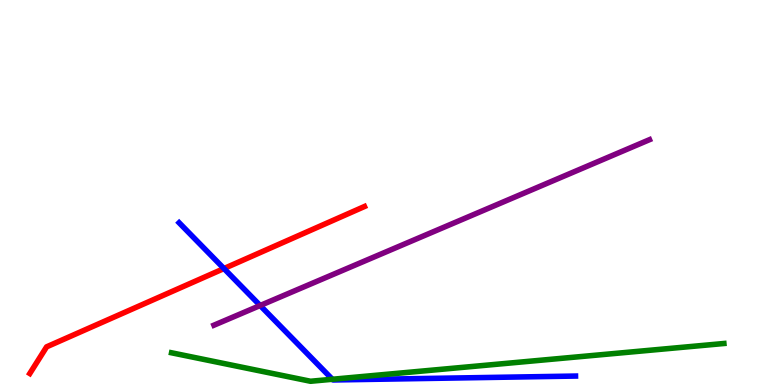[{'lines': ['blue', 'red'], 'intersections': [{'x': 2.89, 'y': 3.02}]}, {'lines': ['green', 'red'], 'intersections': []}, {'lines': ['purple', 'red'], 'intersections': []}, {'lines': ['blue', 'green'], 'intersections': [{'x': 4.29, 'y': 0.149}]}, {'lines': ['blue', 'purple'], 'intersections': [{'x': 3.36, 'y': 2.06}]}, {'lines': ['green', 'purple'], 'intersections': []}]